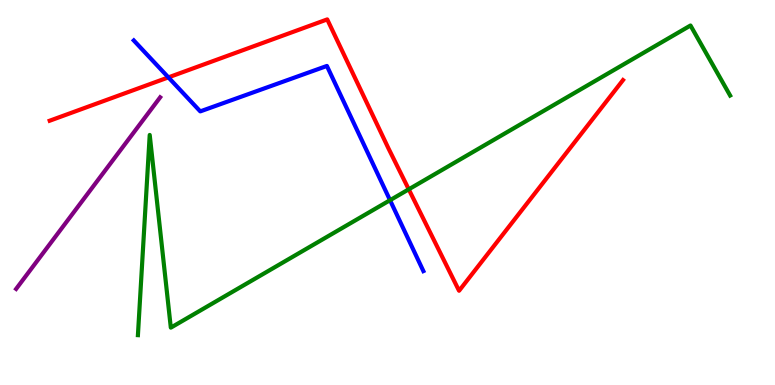[{'lines': ['blue', 'red'], 'intersections': [{'x': 2.17, 'y': 7.99}]}, {'lines': ['green', 'red'], 'intersections': [{'x': 5.27, 'y': 5.08}]}, {'lines': ['purple', 'red'], 'intersections': []}, {'lines': ['blue', 'green'], 'intersections': [{'x': 5.03, 'y': 4.8}]}, {'lines': ['blue', 'purple'], 'intersections': []}, {'lines': ['green', 'purple'], 'intersections': []}]